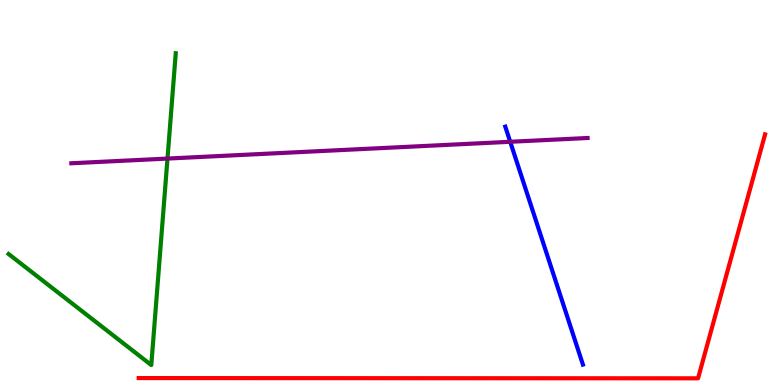[{'lines': ['blue', 'red'], 'intersections': []}, {'lines': ['green', 'red'], 'intersections': []}, {'lines': ['purple', 'red'], 'intersections': []}, {'lines': ['blue', 'green'], 'intersections': []}, {'lines': ['blue', 'purple'], 'intersections': [{'x': 6.58, 'y': 6.32}]}, {'lines': ['green', 'purple'], 'intersections': [{'x': 2.16, 'y': 5.88}]}]